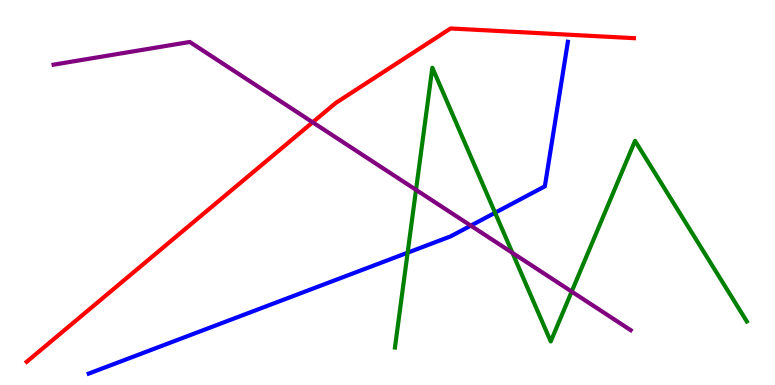[{'lines': ['blue', 'red'], 'intersections': []}, {'lines': ['green', 'red'], 'intersections': []}, {'lines': ['purple', 'red'], 'intersections': [{'x': 4.03, 'y': 6.82}]}, {'lines': ['blue', 'green'], 'intersections': [{'x': 5.26, 'y': 3.44}, {'x': 6.39, 'y': 4.47}]}, {'lines': ['blue', 'purple'], 'intersections': [{'x': 6.07, 'y': 4.14}]}, {'lines': ['green', 'purple'], 'intersections': [{'x': 5.37, 'y': 5.07}, {'x': 6.61, 'y': 3.43}, {'x': 7.38, 'y': 2.43}]}]